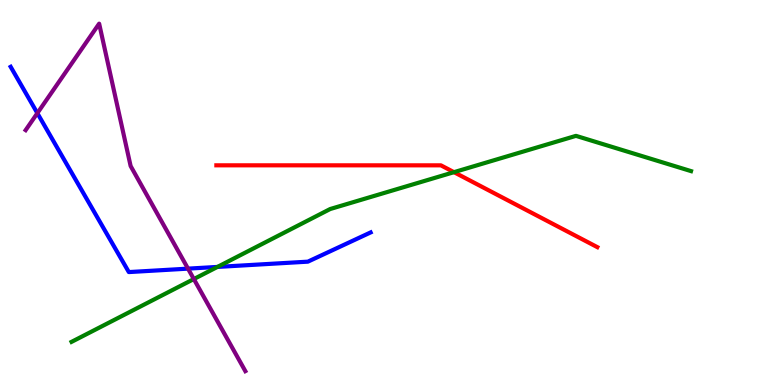[{'lines': ['blue', 'red'], 'intersections': []}, {'lines': ['green', 'red'], 'intersections': [{'x': 5.86, 'y': 5.53}]}, {'lines': ['purple', 'red'], 'intersections': []}, {'lines': ['blue', 'green'], 'intersections': [{'x': 2.81, 'y': 3.07}]}, {'lines': ['blue', 'purple'], 'intersections': [{'x': 0.482, 'y': 7.06}, {'x': 2.43, 'y': 3.02}]}, {'lines': ['green', 'purple'], 'intersections': [{'x': 2.5, 'y': 2.75}]}]